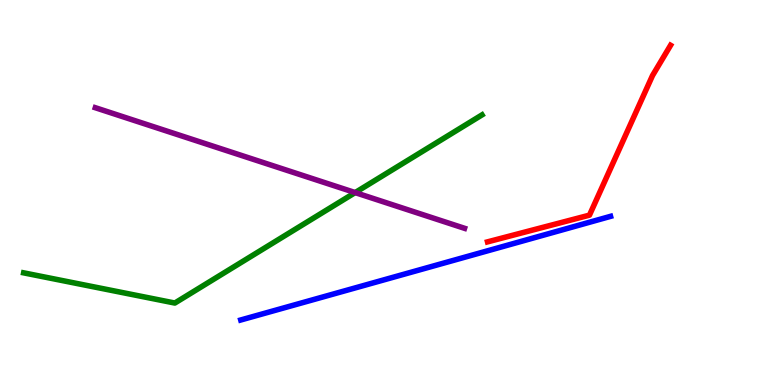[{'lines': ['blue', 'red'], 'intersections': []}, {'lines': ['green', 'red'], 'intersections': []}, {'lines': ['purple', 'red'], 'intersections': []}, {'lines': ['blue', 'green'], 'intersections': []}, {'lines': ['blue', 'purple'], 'intersections': []}, {'lines': ['green', 'purple'], 'intersections': [{'x': 4.58, 'y': 5.0}]}]